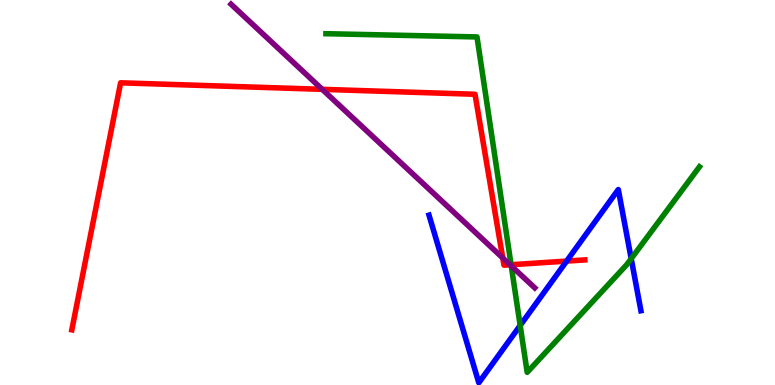[{'lines': ['blue', 'red'], 'intersections': [{'x': 7.31, 'y': 3.22}]}, {'lines': ['green', 'red'], 'intersections': [{'x': 6.59, 'y': 3.12}]}, {'lines': ['purple', 'red'], 'intersections': [{'x': 4.16, 'y': 7.68}, {'x': 6.49, 'y': 3.3}, {'x': 6.58, 'y': 3.12}]}, {'lines': ['blue', 'green'], 'intersections': [{'x': 6.71, 'y': 1.55}, {'x': 8.14, 'y': 3.28}]}, {'lines': ['blue', 'purple'], 'intersections': []}, {'lines': ['green', 'purple'], 'intersections': [{'x': 6.6, 'y': 3.09}]}]